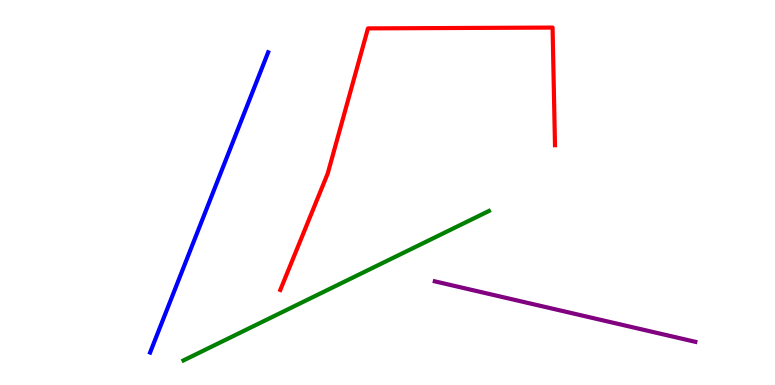[{'lines': ['blue', 'red'], 'intersections': []}, {'lines': ['green', 'red'], 'intersections': []}, {'lines': ['purple', 'red'], 'intersections': []}, {'lines': ['blue', 'green'], 'intersections': []}, {'lines': ['blue', 'purple'], 'intersections': []}, {'lines': ['green', 'purple'], 'intersections': []}]